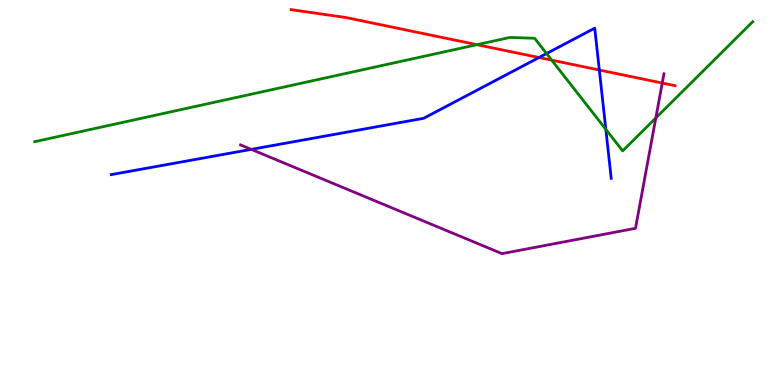[{'lines': ['blue', 'red'], 'intersections': [{'x': 6.95, 'y': 8.51}, {'x': 7.73, 'y': 8.18}]}, {'lines': ['green', 'red'], 'intersections': [{'x': 6.15, 'y': 8.84}, {'x': 7.12, 'y': 8.44}]}, {'lines': ['purple', 'red'], 'intersections': [{'x': 8.55, 'y': 7.84}]}, {'lines': ['blue', 'green'], 'intersections': [{'x': 7.05, 'y': 8.61}, {'x': 7.82, 'y': 6.64}]}, {'lines': ['blue', 'purple'], 'intersections': [{'x': 3.24, 'y': 6.12}]}, {'lines': ['green', 'purple'], 'intersections': [{'x': 8.46, 'y': 6.94}]}]